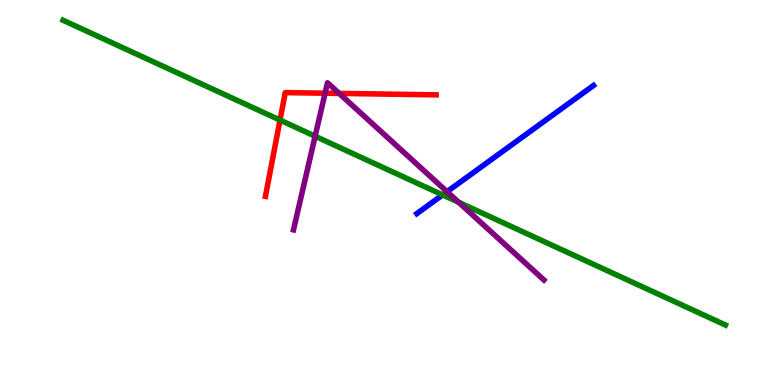[{'lines': ['blue', 'red'], 'intersections': []}, {'lines': ['green', 'red'], 'intersections': [{'x': 3.61, 'y': 6.88}]}, {'lines': ['purple', 'red'], 'intersections': [{'x': 4.19, 'y': 7.58}, {'x': 4.38, 'y': 7.57}]}, {'lines': ['blue', 'green'], 'intersections': [{'x': 5.71, 'y': 4.94}]}, {'lines': ['blue', 'purple'], 'intersections': [{'x': 5.77, 'y': 5.02}]}, {'lines': ['green', 'purple'], 'intersections': [{'x': 4.07, 'y': 6.46}, {'x': 5.92, 'y': 4.75}]}]